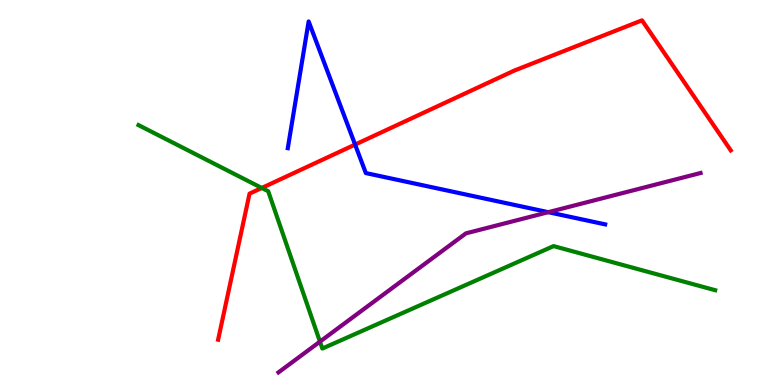[{'lines': ['blue', 'red'], 'intersections': [{'x': 4.58, 'y': 6.24}]}, {'lines': ['green', 'red'], 'intersections': [{'x': 3.38, 'y': 5.12}]}, {'lines': ['purple', 'red'], 'intersections': []}, {'lines': ['blue', 'green'], 'intersections': []}, {'lines': ['blue', 'purple'], 'intersections': [{'x': 7.07, 'y': 4.49}]}, {'lines': ['green', 'purple'], 'intersections': [{'x': 4.13, 'y': 1.13}]}]